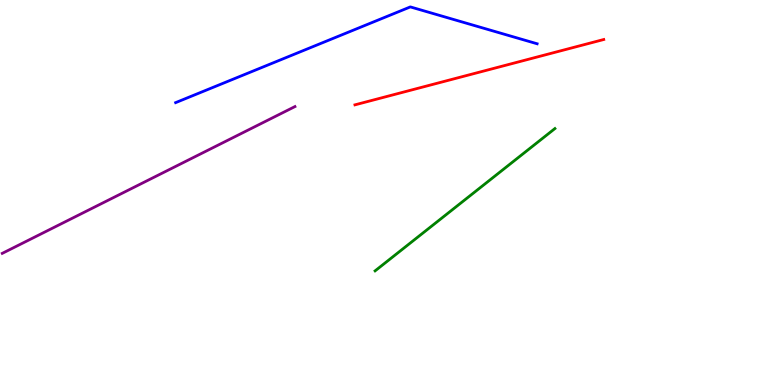[{'lines': ['blue', 'red'], 'intersections': []}, {'lines': ['green', 'red'], 'intersections': []}, {'lines': ['purple', 'red'], 'intersections': []}, {'lines': ['blue', 'green'], 'intersections': []}, {'lines': ['blue', 'purple'], 'intersections': []}, {'lines': ['green', 'purple'], 'intersections': []}]